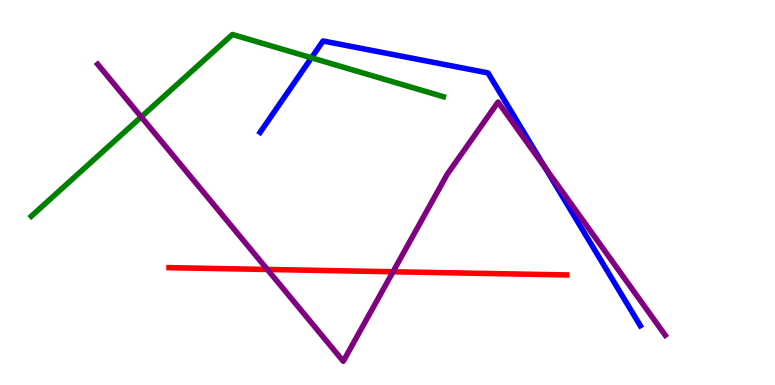[{'lines': ['blue', 'red'], 'intersections': []}, {'lines': ['green', 'red'], 'intersections': []}, {'lines': ['purple', 'red'], 'intersections': [{'x': 3.45, 'y': 3.0}, {'x': 5.07, 'y': 2.94}]}, {'lines': ['blue', 'green'], 'intersections': [{'x': 4.02, 'y': 8.5}]}, {'lines': ['blue', 'purple'], 'intersections': [{'x': 7.03, 'y': 5.65}]}, {'lines': ['green', 'purple'], 'intersections': [{'x': 1.82, 'y': 6.96}]}]